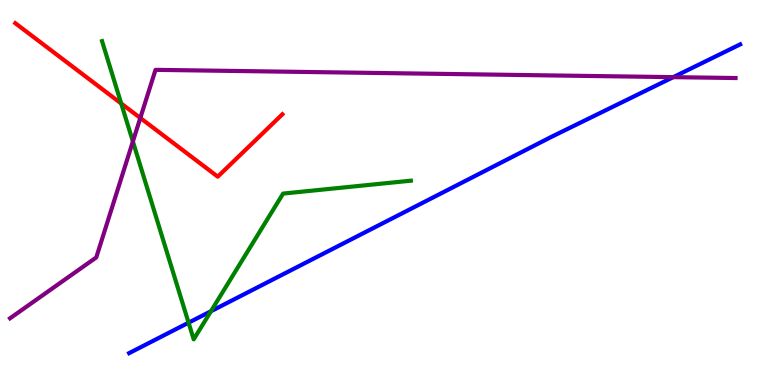[{'lines': ['blue', 'red'], 'intersections': []}, {'lines': ['green', 'red'], 'intersections': [{'x': 1.56, 'y': 7.31}]}, {'lines': ['purple', 'red'], 'intersections': [{'x': 1.81, 'y': 6.94}]}, {'lines': ['blue', 'green'], 'intersections': [{'x': 2.43, 'y': 1.62}, {'x': 2.72, 'y': 1.92}]}, {'lines': ['blue', 'purple'], 'intersections': [{'x': 8.69, 'y': 8.0}]}, {'lines': ['green', 'purple'], 'intersections': [{'x': 1.71, 'y': 6.32}]}]